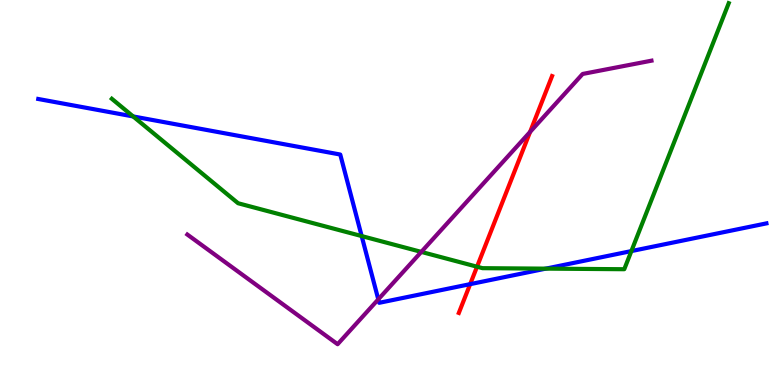[{'lines': ['blue', 'red'], 'intersections': [{'x': 6.07, 'y': 2.62}]}, {'lines': ['green', 'red'], 'intersections': [{'x': 6.16, 'y': 3.07}]}, {'lines': ['purple', 'red'], 'intersections': [{'x': 6.84, 'y': 6.57}]}, {'lines': ['blue', 'green'], 'intersections': [{'x': 1.72, 'y': 6.98}, {'x': 4.67, 'y': 3.87}, {'x': 7.04, 'y': 3.02}, {'x': 8.15, 'y': 3.48}]}, {'lines': ['blue', 'purple'], 'intersections': [{'x': 4.88, 'y': 2.22}]}, {'lines': ['green', 'purple'], 'intersections': [{'x': 5.44, 'y': 3.46}]}]